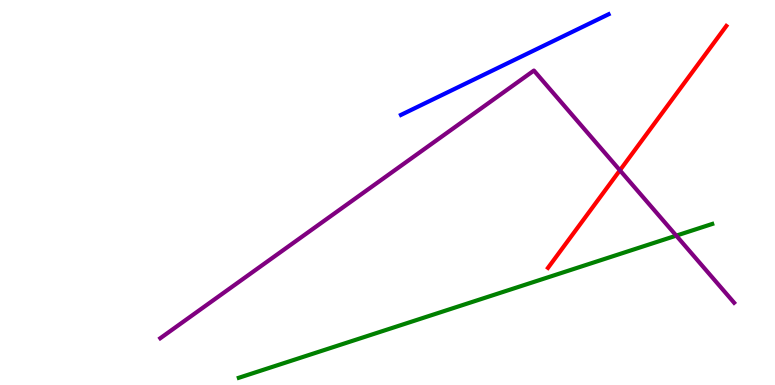[{'lines': ['blue', 'red'], 'intersections': []}, {'lines': ['green', 'red'], 'intersections': []}, {'lines': ['purple', 'red'], 'intersections': [{'x': 8.0, 'y': 5.58}]}, {'lines': ['blue', 'green'], 'intersections': []}, {'lines': ['blue', 'purple'], 'intersections': []}, {'lines': ['green', 'purple'], 'intersections': [{'x': 8.73, 'y': 3.88}]}]